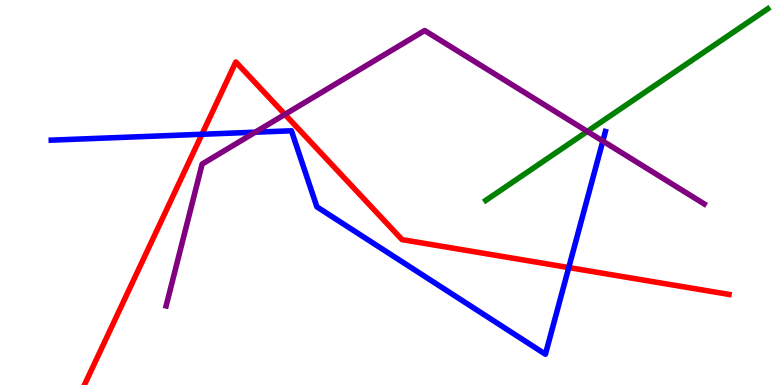[{'lines': ['blue', 'red'], 'intersections': [{'x': 2.61, 'y': 6.51}, {'x': 7.34, 'y': 3.05}]}, {'lines': ['green', 'red'], 'intersections': []}, {'lines': ['purple', 'red'], 'intersections': [{'x': 3.68, 'y': 7.03}]}, {'lines': ['blue', 'green'], 'intersections': []}, {'lines': ['blue', 'purple'], 'intersections': [{'x': 3.29, 'y': 6.57}, {'x': 7.78, 'y': 6.34}]}, {'lines': ['green', 'purple'], 'intersections': [{'x': 7.58, 'y': 6.59}]}]